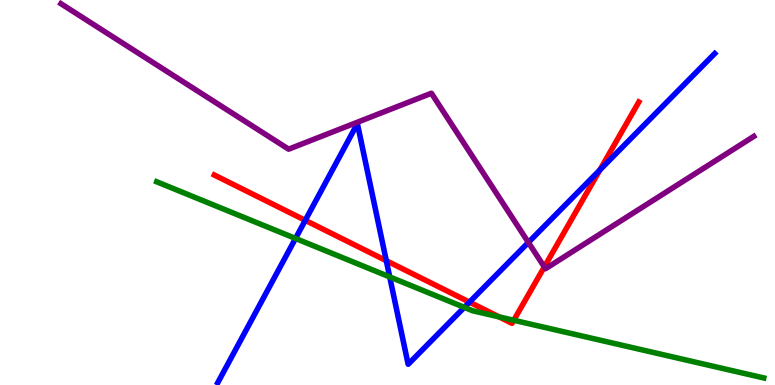[{'lines': ['blue', 'red'], 'intersections': [{'x': 3.94, 'y': 4.28}, {'x': 4.98, 'y': 3.23}, {'x': 6.06, 'y': 2.15}, {'x': 7.74, 'y': 5.59}]}, {'lines': ['green', 'red'], 'intersections': [{'x': 6.44, 'y': 1.77}, {'x': 6.63, 'y': 1.68}]}, {'lines': ['purple', 'red'], 'intersections': [{'x': 7.02, 'y': 3.07}]}, {'lines': ['blue', 'green'], 'intersections': [{'x': 3.81, 'y': 3.81}, {'x': 5.03, 'y': 2.81}, {'x': 5.99, 'y': 2.02}]}, {'lines': ['blue', 'purple'], 'intersections': [{'x': 6.82, 'y': 3.7}]}, {'lines': ['green', 'purple'], 'intersections': []}]